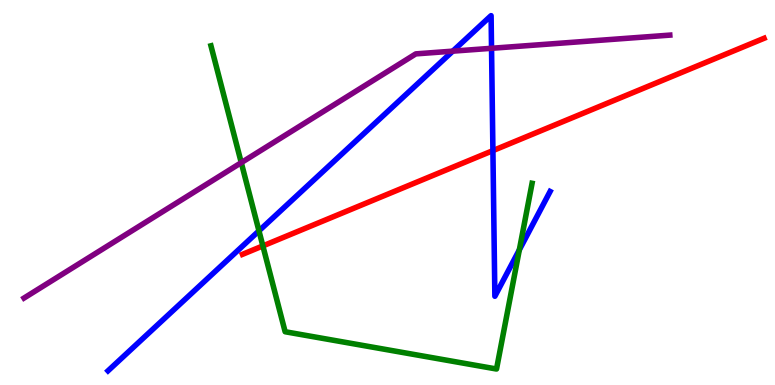[{'lines': ['blue', 'red'], 'intersections': [{'x': 6.36, 'y': 6.09}]}, {'lines': ['green', 'red'], 'intersections': [{'x': 3.39, 'y': 3.61}]}, {'lines': ['purple', 'red'], 'intersections': []}, {'lines': ['blue', 'green'], 'intersections': [{'x': 3.34, 'y': 4.0}, {'x': 6.7, 'y': 3.51}]}, {'lines': ['blue', 'purple'], 'intersections': [{'x': 5.84, 'y': 8.67}, {'x': 6.34, 'y': 8.75}]}, {'lines': ['green', 'purple'], 'intersections': [{'x': 3.11, 'y': 5.78}]}]